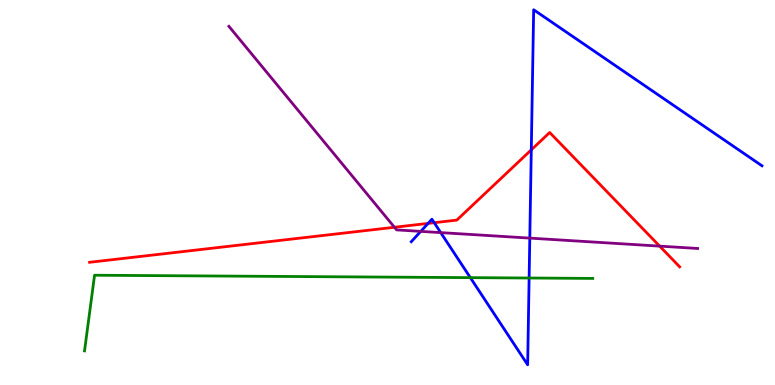[{'lines': ['blue', 'red'], 'intersections': [{'x': 5.52, 'y': 4.2}, {'x': 5.6, 'y': 4.22}, {'x': 6.86, 'y': 6.11}]}, {'lines': ['green', 'red'], 'intersections': []}, {'lines': ['purple', 'red'], 'intersections': [{'x': 5.09, 'y': 4.1}, {'x': 8.51, 'y': 3.61}]}, {'lines': ['blue', 'green'], 'intersections': [{'x': 6.07, 'y': 2.79}, {'x': 6.83, 'y': 2.78}]}, {'lines': ['blue', 'purple'], 'intersections': [{'x': 5.43, 'y': 3.99}, {'x': 5.69, 'y': 3.96}, {'x': 6.84, 'y': 3.82}]}, {'lines': ['green', 'purple'], 'intersections': []}]